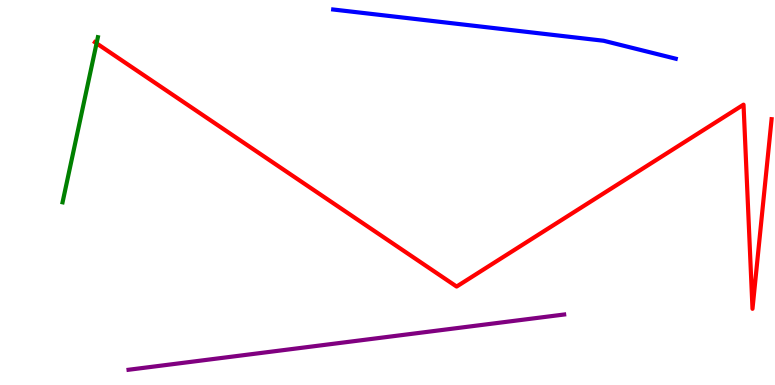[{'lines': ['blue', 'red'], 'intersections': []}, {'lines': ['green', 'red'], 'intersections': [{'x': 1.25, 'y': 8.87}]}, {'lines': ['purple', 'red'], 'intersections': []}, {'lines': ['blue', 'green'], 'intersections': []}, {'lines': ['blue', 'purple'], 'intersections': []}, {'lines': ['green', 'purple'], 'intersections': []}]